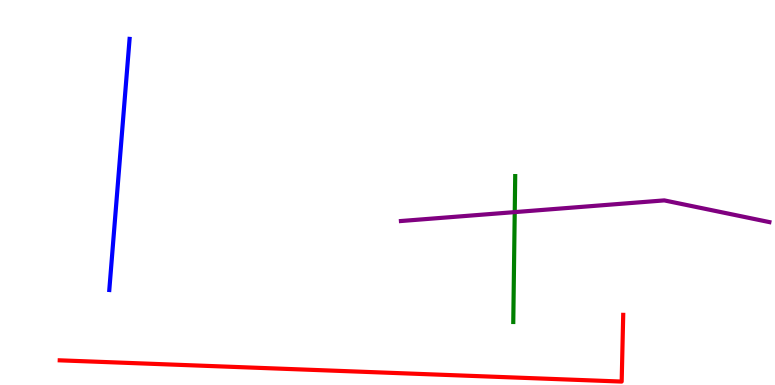[{'lines': ['blue', 'red'], 'intersections': []}, {'lines': ['green', 'red'], 'intersections': []}, {'lines': ['purple', 'red'], 'intersections': []}, {'lines': ['blue', 'green'], 'intersections': []}, {'lines': ['blue', 'purple'], 'intersections': []}, {'lines': ['green', 'purple'], 'intersections': [{'x': 6.64, 'y': 4.49}]}]